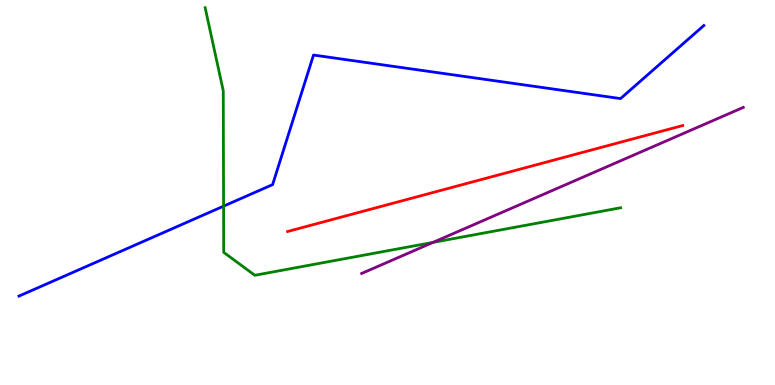[{'lines': ['blue', 'red'], 'intersections': []}, {'lines': ['green', 'red'], 'intersections': []}, {'lines': ['purple', 'red'], 'intersections': []}, {'lines': ['blue', 'green'], 'intersections': [{'x': 2.88, 'y': 4.65}]}, {'lines': ['blue', 'purple'], 'intersections': []}, {'lines': ['green', 'purple'], 'intersections': [{'x': 5.59, 'y': 3.7}]}]